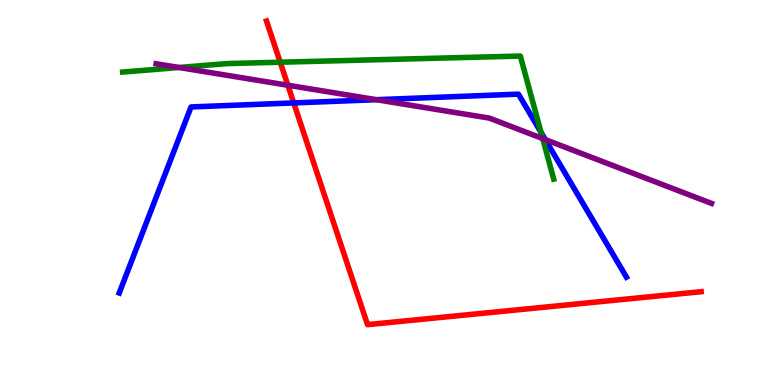[{'lines': ['blue', 'red'], 'intersections': [{'x': 3.79, 'y': 7.33}]}, {'lines': ['green', 'red'], 'intersections': [{'x': 3.62, 'y': 8.38}]}, {'lines': ['purple', 'red'], 'intersections': [{'x': 3.71, 'y': 7.79}]}, {'lines': ['blue', 'green'], 'intersections': [{'x': 6.98, 'y': 6.56}]}, {'lines': ['blue', 'purple'], 'intersections': [{'x': 4.86, 'y': 7.41}, {'x': 7.04, 'y': 6.37}]}, {'lines': ['green', 'purple'], 'intersections': [{'x': 2.31, 'y': 8.25}, {'x': 7.0, 'y': 6.4}]}]